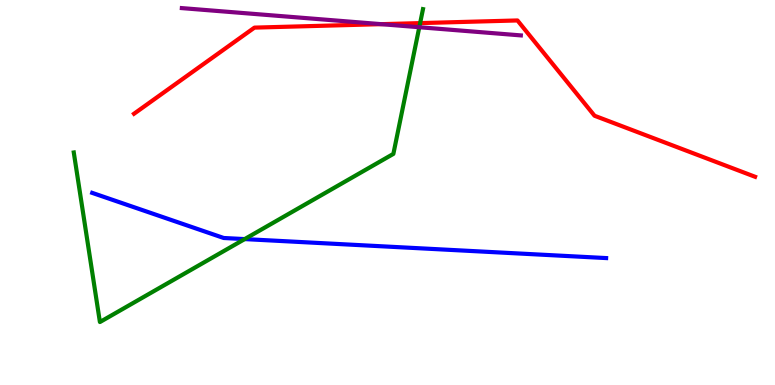[{'lines': ['blue', 'red'], 'intersections': []}, {'lines': ['green', 'red'], 'intersections': [{'x': 5.42, 'y': 9.4}]}, {'lines': ['purple', 'red'], 'intersections': [{'x': 4.92, 'y': 9.37}]}, {'lines': ['blue', 'green'], 'intersections': [{'x': 3.16, 'y': 3.79}]}, {'lines': ['blue', 'purple'], 'intersections': []}, {'lines': ['green', 'purple'], 'intersections': [{'x': 5.41, 'y': 9.29}]}]